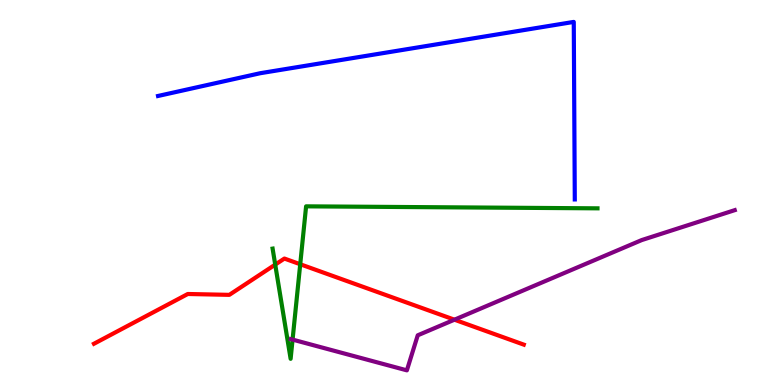[{'lines': ['blue', 'red'], 'intersections': []}, {'lines': ['green', 'red'], 'intersections': [{'x': 3.55, 'y': 3.13}, {'x': 3.87, 'y': 3.14}]}, {'lines': ['purple', 'red'], 'intersections': [{'x': 5.86, 'y': 1.7}]}, {'lines': ['blue', 'green'], 'intersections': []}, {'lines': ['blue', 'purple'], 'intersections': []}, {'lines': ['green', 'purple'], 'intersections': [{'x': 3.78, 'y': 1.18}]}]